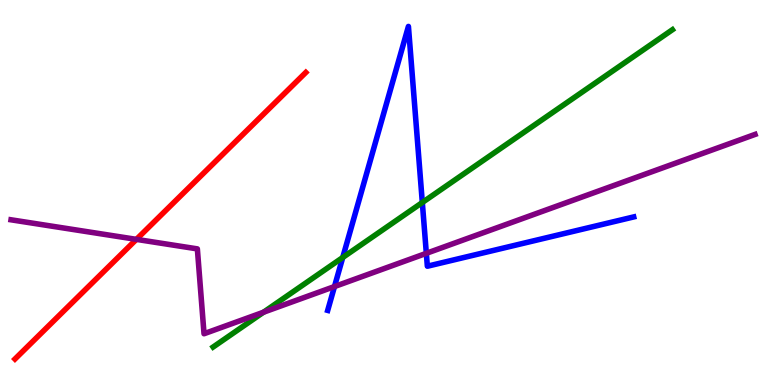[{'lines': ['blue', 'red'], 'intersections': []}, {'lines': ['green', 'red'], 'intersections': []}, {'lines': ['purple', 'red'], 'intersections': [{'x': 1.76, 'y': 3.78}]}, {'lines': ['blue', 'green'], 'intersections': [{'x': 4.42, 'y': 3.31}, {'x': 5.45, 'y': 4.74}]}, {'lines': ['blue', 'purple'], 'intersections': [{'x': 4.32, 'y': 2.56}, {'x': 5.5, 'y': 3.42}]}, {'lines': ['green', 'purple'], 'intersections': [{'x': 3.4, 'y': 1.89}]}]